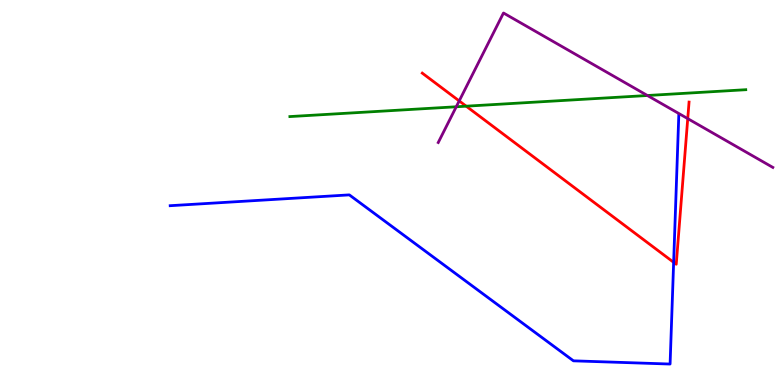[{'lines': ['blue', 'red'], 'intersections': [{'x': 8.69, 'y': 3.19}]}, {'lines': ['green', 'red'], 'intersections': [{'x': 6.02, 'y': 7.24}]}, {'lines': ['purple', 'red'], 'intersections': [{'x': 5.93, 'y': 7.38}, {'x': 8.87, 'y': 6.92}]}, {'lines': ['blue', 'green'], 'intersections': []}, {'lines': ['blue', 'purple'], 'intersections': []}, {'lines': ['green', 'purple'], 'intersections': [{'x': 5.89, 'y': 7.23}, {'x': 8.35, 'y': 7.52}]}]